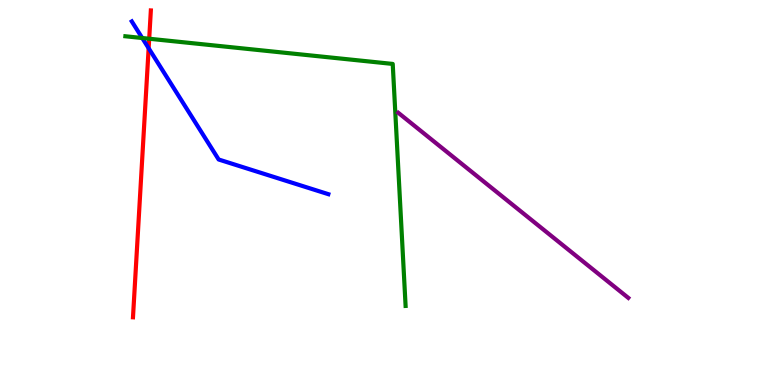[{'lines': ['blue', 'red'], 'intersections': [{'x': 1.92, 'y': 8.75}]}, {'lines': ['green', 'red'], 'intersections': [{'x': 1.93, 'y': 8.99}]}, {'lines': ['purple', 'red'], 'intersections': []}, {'lines': ['blue', 'green'], 'intersections': [{'x': 1.84, 'y': 9.01}]}, {'lines': ['blue', 'purple'], 'intersections': []}, {'lines': ['green', 'purple'], 'intersections': []}]